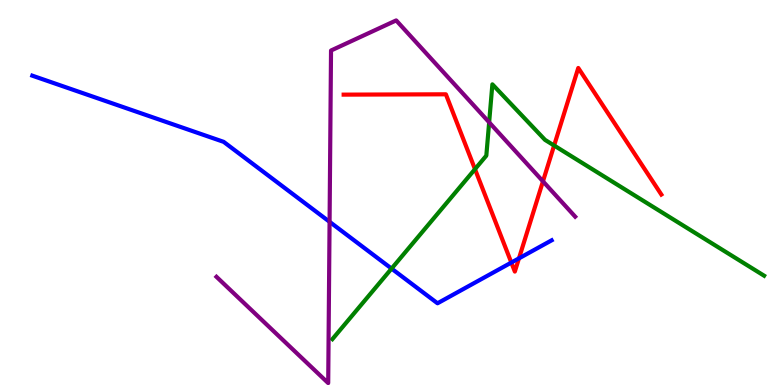[{'lines': ['blue', 'red'], 'intersections': [{'x': 6.6, 'y': 3.18}, {'x': 6.7, 'y': 3.29}]}, {'lines': ['green', 'red'], 'intersections': [{'x': 6.13, 'y': 5.61}, {'x': 7.15, 'y': 6.22}]}, {'lines': ['purple', 'red'], 'intersections': [{'x': 7.01, 'y': 5.29}]}, {'lines': ['blue', 'green'], 'intersections': [{'x': 5.05, 'y': 3.02}]}, {'lines': ['blue', 'purple'], 'intersections': [{'x': 4.25, 'y': 4.24}]}, {'lines': ['green', 'purple'], 'intersections': [{'x': 6.31, 'y': 6.82}]}]